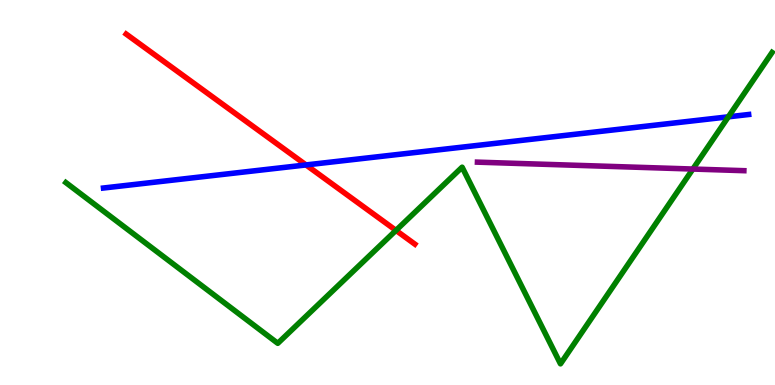[{'lines': ['blue', 'red'], 'intersections': [{'x': 3.95, 'y': 5.72}]}, {'lines': ['green', 'red'], 'intersections': [{'x': 5.11, 'y': 4.02}]}, {'lines': ['purple', 'red'], 'intersections': []}, {'lines': ['blue', 'green'], 'intersections': [{'x': 9.4, 'y': 6.97}]}, {'lines': ['blue', 'purple'], 'intersections': []}, {'lines': ['green', 'purple'], 'intersections': [{'x': 8.94, 'y': 5.61}]}]